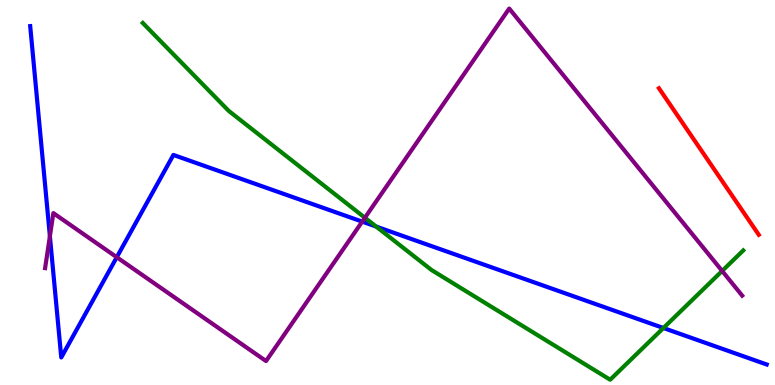[{'lines': ['blue', 'red'], 'intersections': []}, {'lines': ['green', 'red'], 'intersections': []}, {'lines': ['purple', 'red'], 'intersections': []}, {'lines': ['blue', 'green'], 'intersections': [{'x': 4.85, 'y': 4.12}, {'x': 8.56, 'y': 1.48}]}, {'lines': ['blue', 'purple'], 'intersections': [{'x': 0.644, 'y': 3.86}, {'x': 1.51, 'y': 3.32}, {'x': 4.67, 'y': 4.24}]}, {'lines': ['green', 'purple'], 'intersections': [{'x': 4.71, 'y': 4.34}, {'x': 9.32, 'y': 2.96}]}]